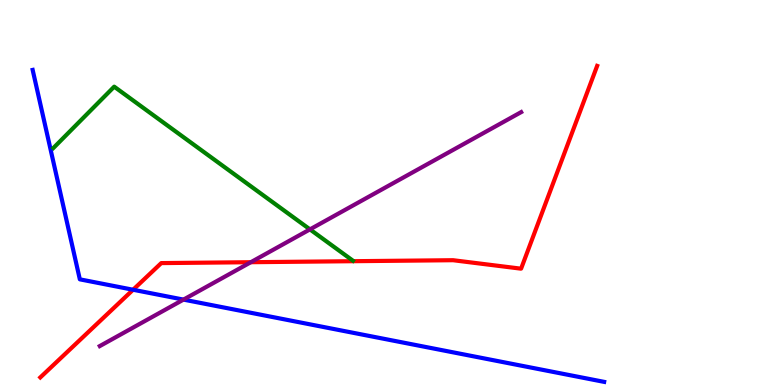[{'lines': ['blue', 'red'], 'intersections': [{'x': 1.72, 'y': 2.47}]}, {'lines': ['green', 'red'], 'intersections': []}, {'lines': ['purple', 'red'], 'intersections': [{'x': 3.24, 'y': 3.19}]}, {'lines': ['blue', 'green'], 'intersections': []}, {'lines': ['blue', 'purple'], 'intersections': [{'x': 2.37, 'y': 2.22}]}, {'lines': ['green', 'purple'], 'intersections': [{'x': 4.0, 'y': 4.04}]}]